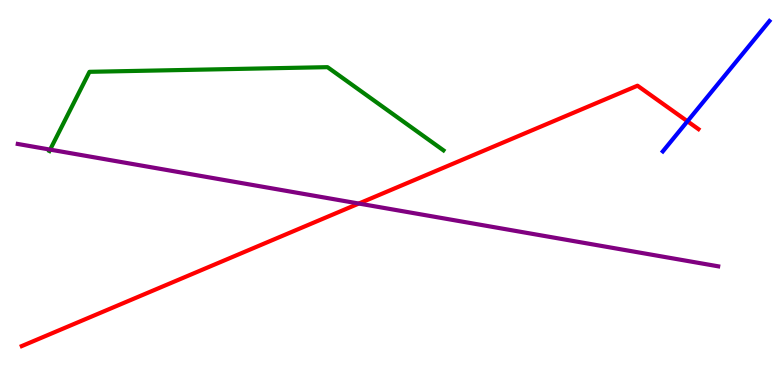[{'lines': ['blue', 'red'], 'intersections': [{'x': 8.87, 'y': 6.85}]}, {'lines': ['green', 'red'], 'intersections': []}, {'lines': ['purple', 'red'], 'intersections': [{'x': 4.63, 'y': 4.71}]}, {'lines': ['blue', 'green'], 'intersections': []}, {'lines': ['blue', 'purple'], 'intersections': []}, {'lines': ['green', 'purple'], 'intersections': [{'x': 0.647, 'y': 6.11}]}]